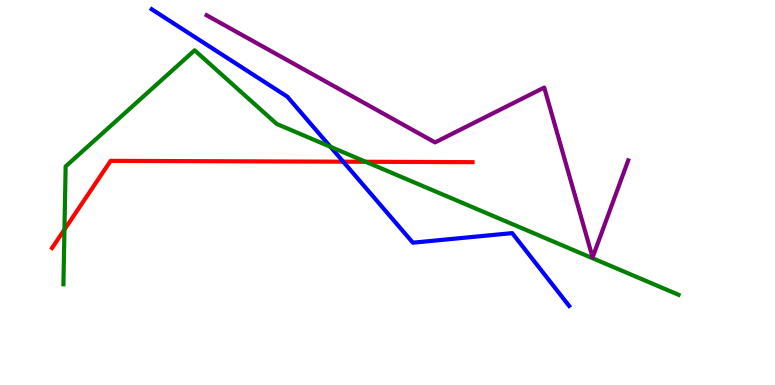[{'lines': ['blue', 'red'], 'intersections': [{'x': 4.43, 'y': 5.8}]}, {'lines': ['green', 'red'], 'intersections': [{'x': 0.832, 'y': 4.04}, {'x': 4.72, 'y': 5.8}]}, {'lines': ['purple', 'red'], 'intersections': []}, {'lines': ['blue', 'green'], 'intersections': [{'x': 4.26, 'y': 6.19}]}, {'lines': ['blue', 'purple'], 'intersections': []}, {'lines': ['green', 'purple'], 'intersections': []}]